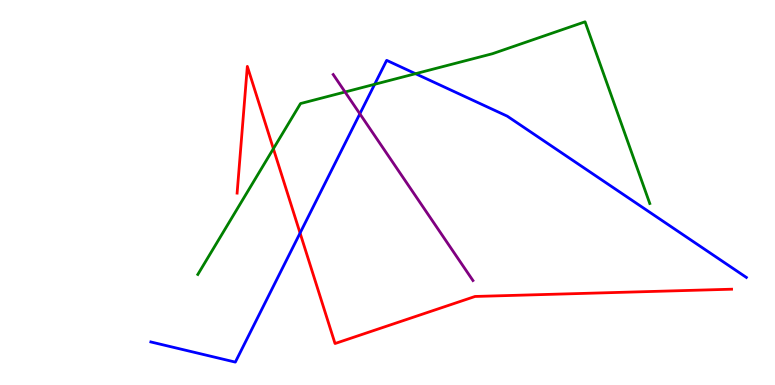[{'lines': ['blue', 'red'], 'intersections': [{'x': 3.87, 'y': 3.95}]}, {'lines': ['green', 'red'], 'intersections': [{'x': 3.53, 'y': 6.14}]}, {'lines': ['purple', 'red'], 'intersections': []}, {'lines': ['blue', 'green'], 'intersections': [{'x': 4.83, 'y': 7.81}, {'x': 5.36, 'y': 8.09}]}, {'lines': ['blue', 'purple'], 'intersections': [{'x': 4.64, 'y': 7.04}]}, {'lines': ['green', 'purple'], 'intersections': [{'x': 4.45, 'y': 7.61}]}]